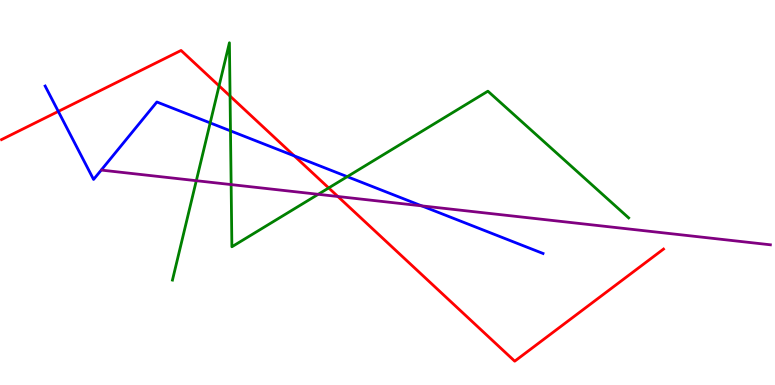[{'lines': ['blue', 'red'], 'intersections': [{'x': 0.752, 'y': 7.11}, {'x': 3.8, 'y': 5.95}]}, {'lines': ['green', 'red'], 'intersections': [{'x': 2.83, 'y': 7.77}, {'x': 2.97, 'y': 7.5}, {'x': 4.24, 'y': 5.12}]}, {'lines': ['purple', 'red'], 'intersections': [{'x': 4.36, 'y': 4.9}]}, {'lines': ['blue', 'green'], 'intersections': [{'x': 2.71, 'y': 6.81}, {'x': 2.97, 'y': 6.6}, {'x': 4.48, 'y': 5.41}]}, {'lines': ['blue', 'purple'], 'intersections': [{'x': 5.44, 'y': 4.65}]}, {'lines': ['green', 'purple'], 'intersections': [{'x': 2.53, 'y': 5.31}, {'x': 2.98, 'y': 5.21}, {'x': 4.11, 'y': 4.95}]}]